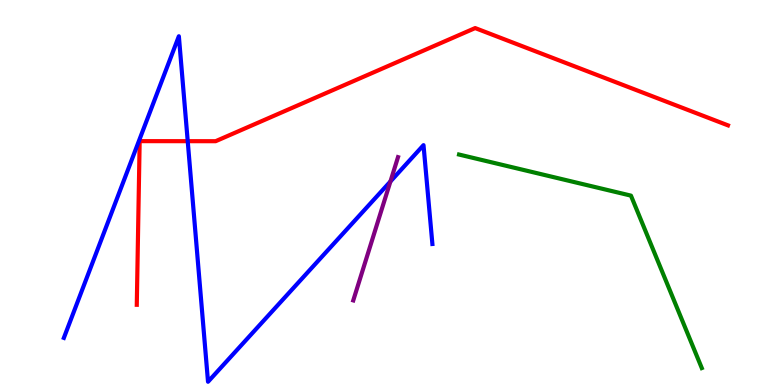[{'lines': ['blue', 'red'], 'intersections': [{'x': 2.42, 'y': 6.33}]}, {'lines': ['green', 'red'], 'intersections': []}, {'lines': ['purple', 'red'], 'intersections': []}, {'lines': ['blue', 'green'], 'intersections': []}, {'lines': ['blue', 'purple'], 'intersections': [{'x': 5.04, 'y': 5.29}]}, {'lines': ['green', 'purple'], 'intersections': []}]